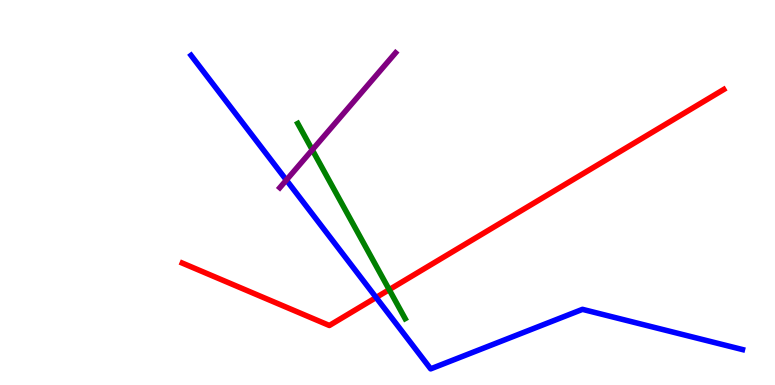[{'lines': ['blue', 'red'], 'intersections': [{'x': 4.85, 'y': 2.27}]}, {'lines': ['green', 'red'], 'intersections': [{'x': 5.02, 'y': 2.48}]}, {'lines': ['purple', 'red'], 'intersections': []}, {'lines': ['blue', 'green'], 'intersections': []}, {'lines': ['blue', 'purple'], 'intersections': [{'x': 3.7, 'y': 5.32}]}, {'lines': ['green', 'purple'], 'intersections': [{'x': 4.03, 'y': 6.11}]}]